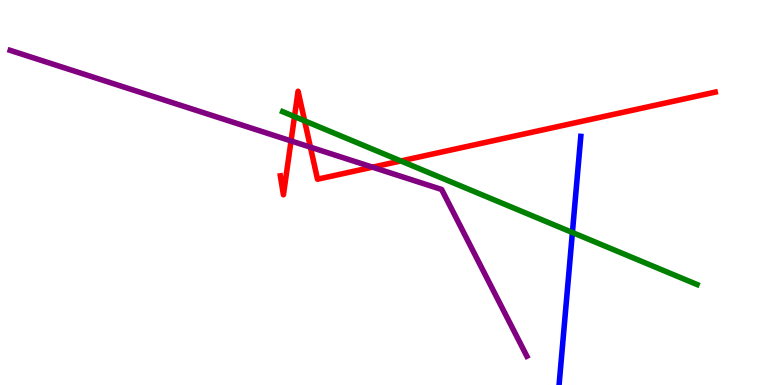[{'lines': ['blue', 'red'], 'intersections': []}, {'lines': ['green', 'red'], 'intersections': [{'x': 3.8, 'y': 6.97}, {'x': 3.93, 'y': 6.86}, {'x': 5.17, 'y': 5.82}]}, {'lines': ['purple', 'red'], 'intersections': [{'x': 3.76, 'y': 6.34}, {'x': 4.01, 'y': 6.18}, {'x': 4.81, 'y': 5.66}]}, {'lines': ['blue', 'green'], 'intersections': [{'x': 7.39, 'y': 3.96}]}, {'lines': ['blue', 'purple'], 'intersections': []}, {'lines': ['green', 'purple'], 'intersections': []}]